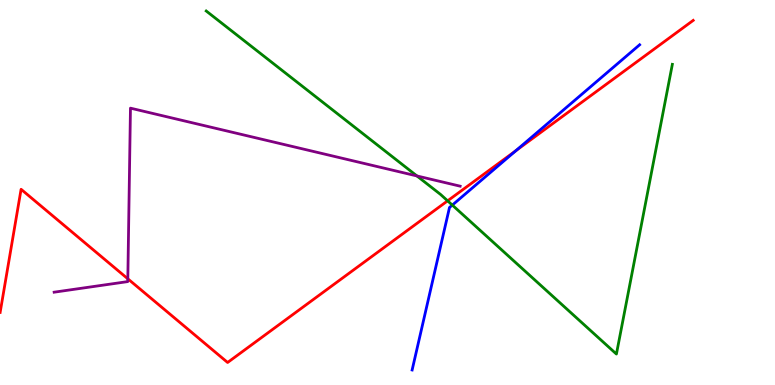[{'lines': ['blue', 'red'], 'intersections': [{'x': 6.66, 'y': 6.09}]}, {'lines': ['green', 'red'], 'intersections': [{'x': 5.78, 'y': 4.78}]}, {'lines': ['purple', 'red'], 'intersections': [{'x': 1.65, 'y': 2.76}]}, {'lines': ['blue', 'green'], 'intersections': [{'x': 5.84, 'y': 4.67}]}, {'lines': ['blue', 'purple'], 'intersections': []}, {'lines': ['green', 'purple'], 'intersections': [{'x': 5.38, 'y': 5.43}]}]